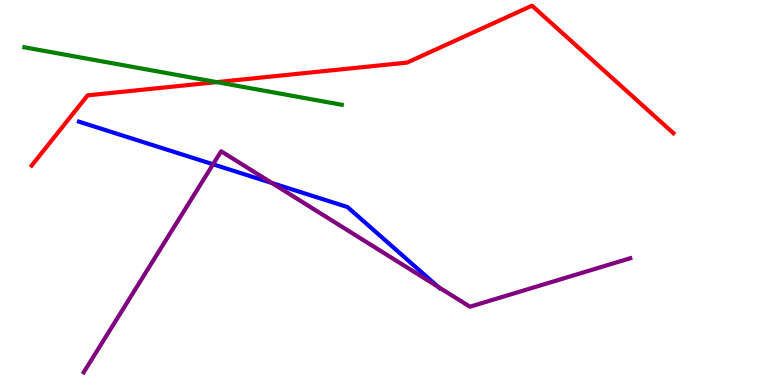[{'lines': ['blue', 'red'], 'intersections': []}, {'lines': ['green', 'red'], 'intersections': [{'x': 2.8, 'y': 7.87}]}, {'lines': ['purple', 'red'], 'intersections': []}, {'lines': ['blue', 'green'], 'intersections': []}, {'lines': ['blue', 'purple'], 'intersections': [{'x': 2.75, 'y': 5.73}, {'x': 3.51, 'y': 5.25}, {'x': 5.65, 'y': 2.55}]}, {'lines': ['green', 'purple'], 'intersections': []}]